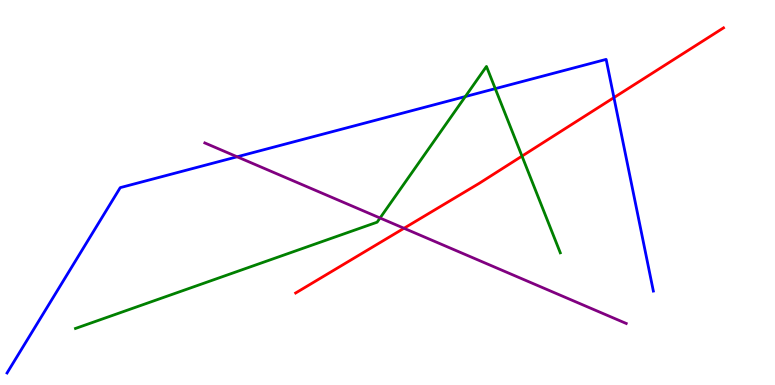[{'lines': ['blue', 'red'], 'intersections': [{'x': 7.92, 'y': 7.46}]}, {'lines': ['green', 'red'], 'intersections': [{'x': 6.74, 'y': 5.95}]}, {'lines': ['purple', 'red'], 'intersections': [{'x': 5.21, 'y': 4.07}]}, {'lines': ['blue', 'green'], 'intersections': [{'x': 6.0, 'y': 7.49}, {'x': 6.39, 'y': 7.7}]}, {'lines': ['blue', 'purple'], 'intersections': [{'x': 3.06, 'y': 5.93}]}, {'lines': ['green', 'purple'], 'intersections': [{'x': 4.9, 'y': 4.34}]}]